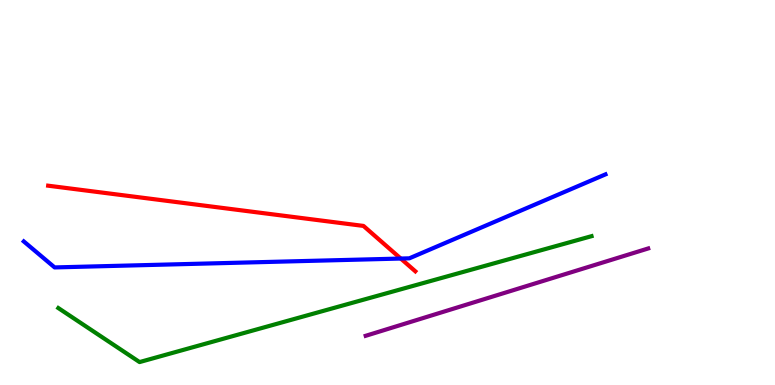[{'lines': ['blue', 'red'], 'intersections': [{'x': 5.17, 'y': 3.28}]}, {'lines': ['green', 'red'], 'intersections': []}, {'lines': ['purple', 'red'], 'intersections': []}, {'lines': ['blue', 'green'], 'intersections': []}, {'lines': ['blue', 'purple'], 'intersections': []}, {'lines': ['green', 'purple'], 'intersections': []}]